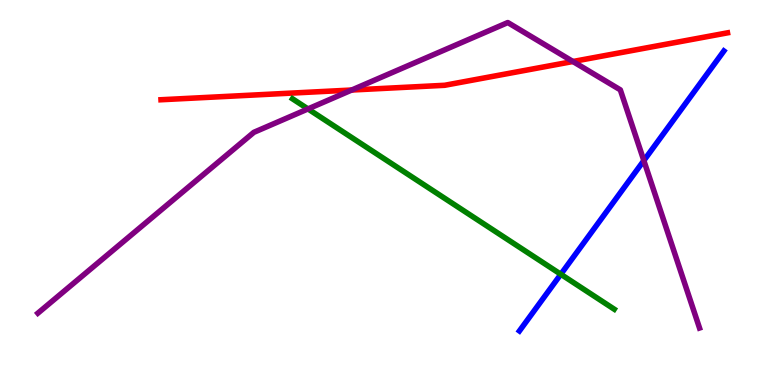[{'lines': ['blue', 'red'], 'intersections': []}, {'lines': ['green', 'red'], 'intersections': []}, {'lines': ['purple', 'red'], 'intersections': [{'x': 4.54, 'y': 7.66}, {'x': 7.39, 'y': 8.4}]}, {'lines': ['blue', 'green'], 'intersections': [{'x': 7.24, 'y': 2.88}]}, {'lines': ['blue', 'purple'], 'intersections': [{'x': 8.31, 'y': 5.83}]}, {'lines': ['green', 'purple'], 'intersections': [{'x': 3.97, 'y': 7.17}]}]